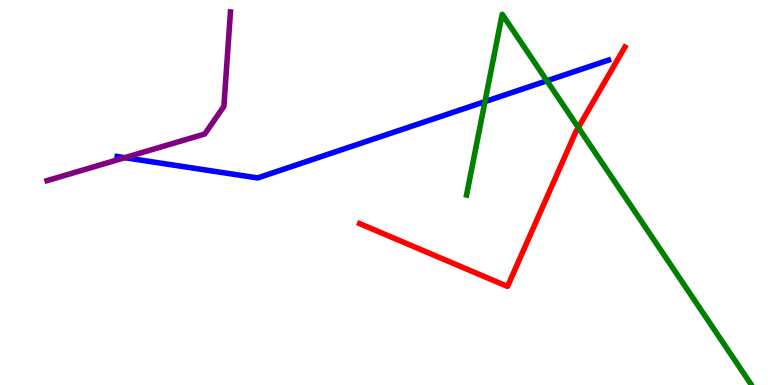[{'lines': ['blue', 'red'], 'intersections': []}, {'lines': ['green', 'red'], 'intersections': [{'x': 7.46, 'y': 6.69}]}, {'lines': ['purple', 'red'], 'intersections': []}, {'lines': ['blue', 'green'], 'intersections': [{'x': 6.26, 'y': 7.36}, {'x': 7.06, 'y': 7.9}]}, {'lines': ['blue', 'purple'], 'intersections': [{'x': 1.61, 'y': 5.9}]}, {'lines': ['green', 'purple'], 'intersections': []}]